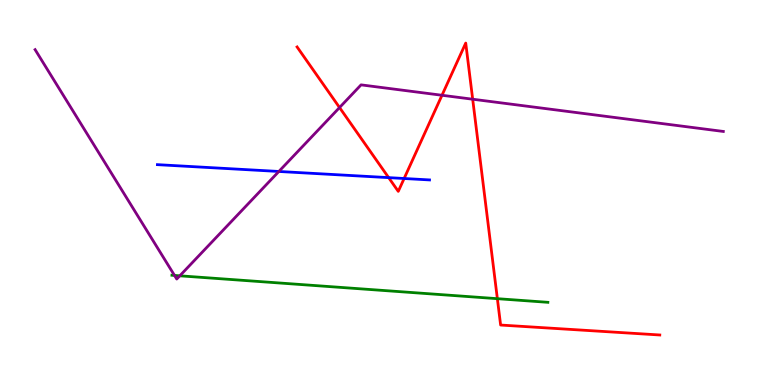[{'lines': ['blue', 'red'], 'intersections': [{'x': 5.01, 'y': 5.39}, {'x': 5.21, 'y': 5.36}]}, {'lines': ['green', 'red'], 'intersections': [{'x': 6.42, 'y': 2.24}]}, {'lines': ['purple', 'red'], 'intersections': [{'x': 4.38, 'y': 7.21}, {'x': 5.7, 'y': 7.53}, {'x': 6.1, 'y': 7.42}]}, {'lines': ['blue', 'green'], 'intersections': []}, {'lines': ['blue', 'purple'], 'intersections': [{'x': 3.6, 'y': 5.55}]}, {'lines': ['green', 'purple'], 'intersections': [{'x': 2.25, 'y': 2.85}, {'x': 2.32, 'y': 2.84}]}]